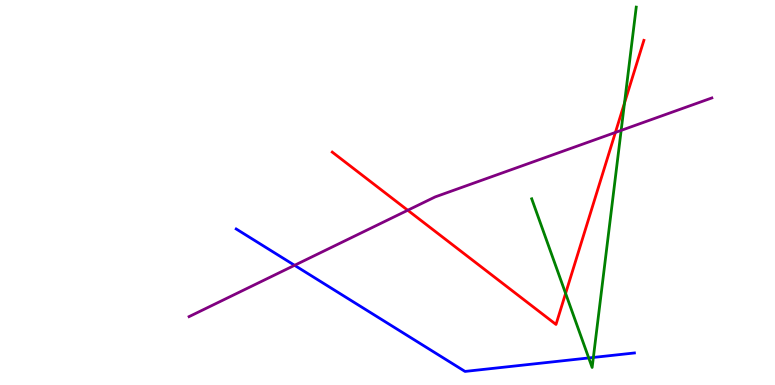[{'lines': ['blue', 'red'], 'intersections': []}, {'lines': ['green', 'red'], 'intersections': [{'x': 7.3, 'y': 2.38}, {'x': 8.06, 'y': 7.32}]}, {'lines': ['purple', 'red'], 'intersections': [{'x': 5.26, 'y': 4.54}, {'x': 7.94, 'y': 6.56}]}, {'lines': ['blue', 'green'], 'intersections': [{'x': 7.6, 'y': 0.703}, {'x': 7.66, 'y': 0.716}]}, {'lines': ['blue', 'purple'], 'intersections': [{'x': 3.8, 'y': 3.11}]}, {'lines': ['green', 'purple'], 'intersections': [{'x': 8.01, 'y': 6.61}]}]